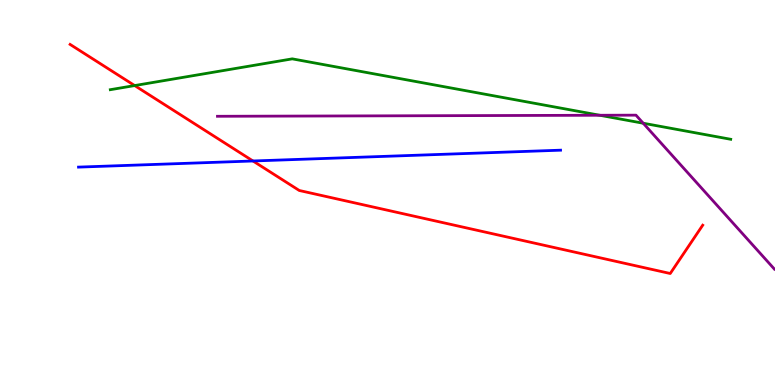[{'lines': ['blue', 'red'], 'intersections': [{'x': 3.26, 'y': 5.82}]}, {'lines': ['green', 'red'], 'intersections': [{'x': 1.74, 'y': 7.78}]}, {'lines': ['purple', 'red'], 'intersections': []}, {'lines': ['blue', 'green'], 'intersections': []}, {'lines': ['blue', 'purple'], 'intersections': []}, {'lines': ['green', 'purple'], 'intersections': [{'x': 7.74, 'y': 7.01}, {'x': 8.3, 'y': 6.8}]}]